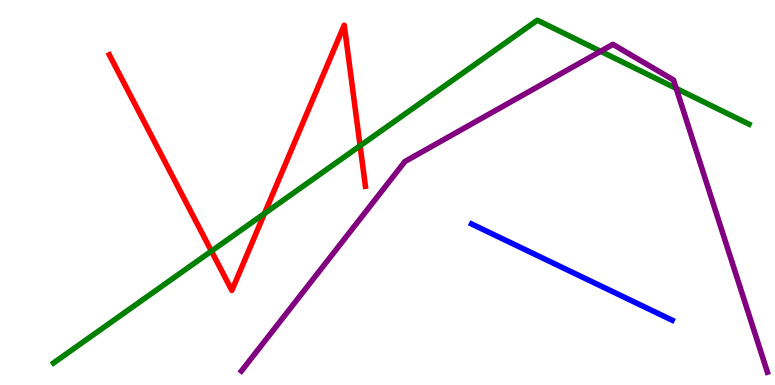[{'lines': ['blue', 'red'], 'intersections': []}, {'lines': ['green', 'red'], 'intersections': [{'x': 2.73, 'y': 3.48}, {'x': 3.41, 'y': 4.45}, {'x': 4.65, 'y': 6.21}]}, {'lines': ['purple', 'red'], 'intersections': []}, {'lines': ['blue', 'green'], 'intersections': []}, {'lines': ['blue', 'purple'], 'intersections': []}, {'lines': ['green', 'purple'], 'intersections': [{'x': 7.75, 'y': 8.67}, {'x': 8.73, 'y': 7.7}]}]